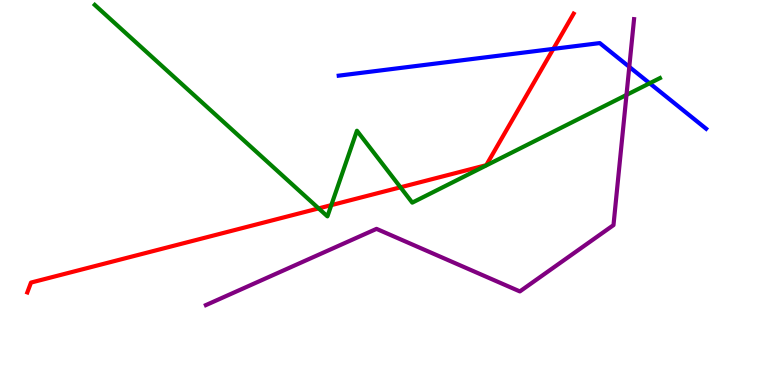[{'lines': ['blue', 'red'], 'intersections': [{'x': 7.14, 'y': 8.73}]}, {'lines': ['green', 'red'], 'intersections': [{'x': 4.11, 'y': 4.59}, {'x': 4.27, 'y': 4.67}, {'x': 5.17, 'y': 5.14}]}, {'lines': ['purple', 'red'], 'intersections': []}, {'lines': ['blue', 'green'], 'intersections': [{'x': 8.38, 'y': 7.84}]}, {'lines': ['blue', 'purple'], 'intersections': [{'x': 8.12, 'y': 8.26}]}, {'lines': ['green', 'purple'], 'intersections': [{'x': 8.08, 'y': 7.53}]}]